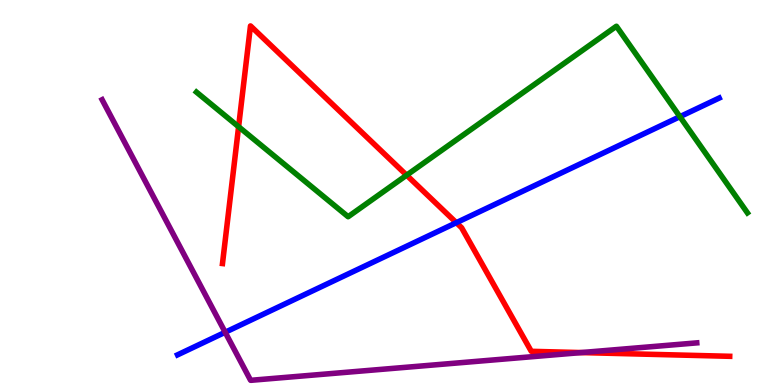[{'lines': ['blue', 'red'], 'intersections': [{'x': 5.89, 'y': 4.22}]}, {'lines': ['green', 'red'], 'intersections': [{'x': 3.08, 'y': 6.71}, {'x': 5.25, 'y': 5.45}]}, {'lines': ['purple', 'red'], 'intersections': [{'x': 7.5, 'y': 0.842}]}, {'lines': ['blue', 'green'], 'intersections': [{'x': 8.77, 'y': 6.97}]}, {'lines': ['blue', 'purple'], 'intersections': [{'x': 2.91, 'y': 1.37}]}, {'lines': ['green', 'purple'], 'intersections': []}]